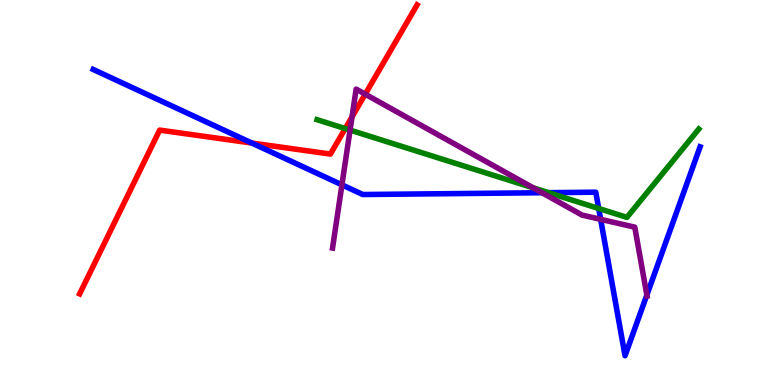[{'lines': ['blue', 'red'], 'intersections': [{'x': 3.25, 'y': 6.28}]}, {'lines': ['green', 'red'], 'intersections': [{'x': 4.45, 'y': 6.66}]}, {'lines': ['purple', 'red'], 'intersections': [{'x': 4.54, 'y': 6.96}, {'x': 4.71, 'y': 7.55}]}, {'lines': ['blue', 'green'], 'intersections': [{'x': 7.08, 'y': 5.0}, {'x': 7.73, 'y': 4.58}]}, {'lines': ['blue', 'purple'], 'intersections': [{'x': 4.41, 'y': 5.2}, {'x': 6.99, 'y': 4.99}, {'x': 7.75, 'y': 4.3}, {'x': 8.35, 'y': 2.34}]}, {'lines': ['green', 'purple'], 'intersections': [{'x': 4.52, 'y': 6.62}, {'x': 6.88, 'y': 5.12}]}]